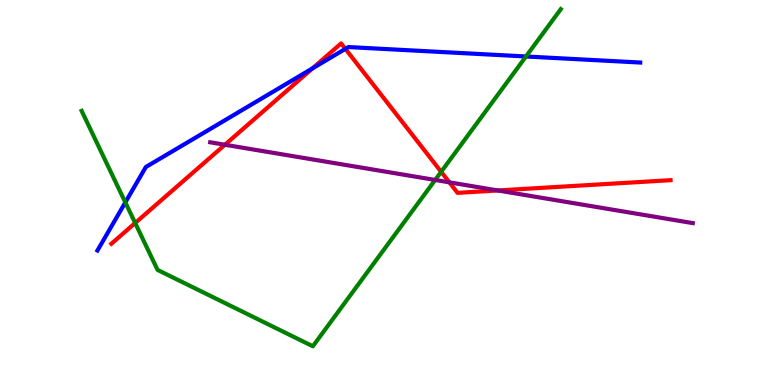[{'lines': ['blue', 'red'], 'intersections': [{'x': 4.03, 'y': 8.22}, {'x': 4.46, 'y': 8.73}]}, {'lines': ['green', 'red'], 'intersections': [{'x': 1.74, 'y': 4.21}, {'x': 5.69, 'y': 5.54}]}, {'lines': ['purple', 'red'], 'intersections': [{'x': 2.9, 'y': 6.24}, {'x': 5.8, 'y': 5.26}, {'x': 6.42, 'y': 5.05}]}, {'lines': ['blue', 'green'], 'intersections': [{'x': 1.62, 'y': 4.74}, {'x': 6.79, 'y': 8.53}]}, {'lines': ['blue', 'purple'], 'intersections': []}, {'lines': ['green', 'purple'], 'intersections': [{'x': 5.61, 'y': 5.33}]}]